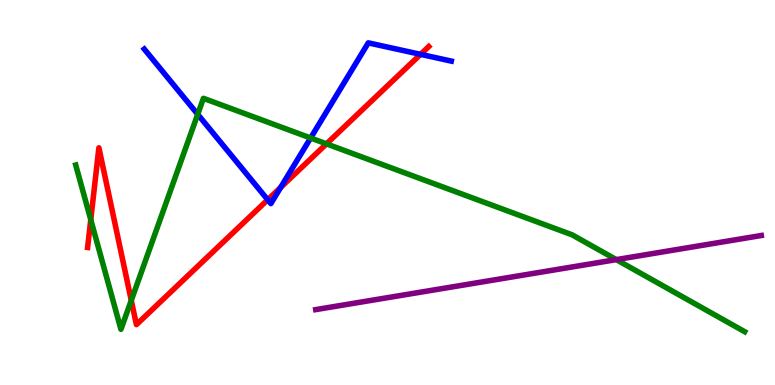[{'lines': ['blue', 'red'], 'intersections': [{'x': 3.45, 'y': 4.81}, {'x': 3.62, 'y': 5.13}, {'x': 5.43, 'y': 8.59}]}, {'lines': ['green', 'red'], 'intersections': [{'x': 1.17, 'y': 4.29}, {'x': 1.69, 'y': 2.2}, {'x': 4.21, 'y': 6.26}]}, {'lines': ['purple', 'red'], 'intersections': []}, {'lines': ['blue', 'green'], 'intersections': [{'x': 2.55, 'y': 7.03}, {'x': 4.01, 'y': 6.42}]}, {'lines': ['blue', 'purple'], 'intersections': []}, {'lines': ['green', 'purple'], 'intersections': [{'x': 7.95, 'y': 3.26}]}]